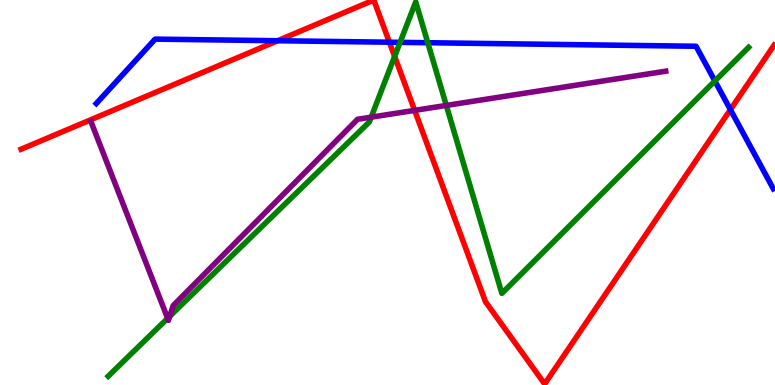[{'lines': ['blue', 'red'], 'intersections': [{'x': 3.58, 'y': 8.94}, {'x': 5.02, 'y': 8.9}, {'x': 9.42, 'y': 7.15}]}, {'lines': ['green', 'red'], 'intersections': [{'x': 5.09, 'y': 8.53}]}, {'lines': ['purple', 'red'], 'intersections': [{'x': 5.35, 'y': 7.13}]}, {'lines': ['blue', 'green'], 'intersections': [{'x': 5.16, 'y': 8.9}, {'x': 5.52, 'y': 8.89}, {'x': 9.22, 'y': 7.9}]}, {'lines': ['blue', 'purple'], 'intersections': []}, {'lines': ['green', 'purple'], 'intersections': [{'x': 2.16, 'y': 1.73}, {'x': 2.19, 'y': 1.79}, {'x': 4.79, 'y': 6.96}, {'x': 5.76, 'y': 7.26}]}]